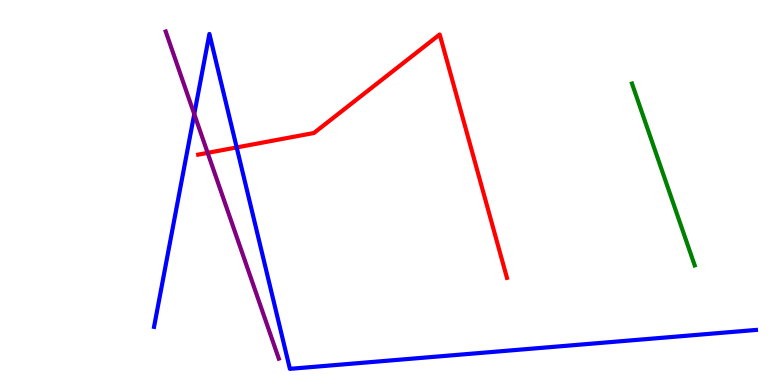[{'lines': ['blue', 'red'], 'intersections': [{'x': 3.05, 'y': 6.17}]}, {'lines': ['green', 'red'], 'intersections': []}, {'lines': ['purple', 'red'], 'intersections': [{'x': 2.68, 'y': 6.03}]}, {'lines': ['blue', 'green'], 'intersections': []}, {'lines': ['blue', 'purple'], 'intersections': [{'x': 2.51, 'y': 7.04}]}, {'lines': ['green', 'purple'], 'intersections': []}]